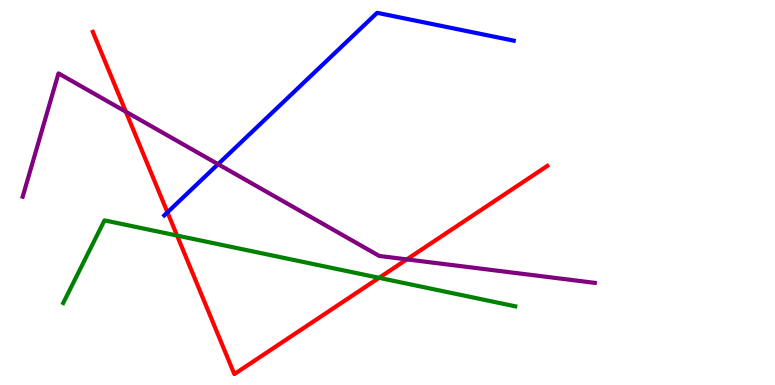[{'lines': ['blue', 'red'], 'intersections': [{'x': 2.16, 'y': 4.48}]}, {'lines': ['green', 'red'], 'intersections': [{'x': 2.28, 'y': 3.88}, {'x': 4.89, 'y': 2.78}]}, {'lines': ['purple', 'red'], 'intersections': [{'x': 1.62, 'y': 7.1}, {'x': 5.25, 'y': 3.26}]}, {'lines': ['blue', 'green'], 'intersections': []}, {'lines': ['blue', 'purple'], 'intersections': [{'x': 2.81, 'y': 5.74}]}, {'lines': ['green', 'purple'], 'intersections': []}]